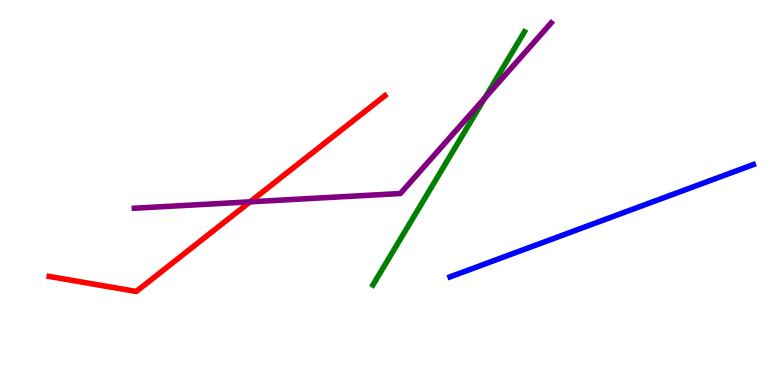[{'lines': ['blue', 'red'], 'intersections': []}, {'lines': ['green', 'red'], 'intersections': []}, {'lines': ['purple', 'red'], 'intersections': [{'x': 3.23, 'y': 4.76}]}, {'lines': ['blue', 'green'], 'intersections': []}, {'lines': ['blue', 'purple'], 'intersections': []}, {'lines': ['green', 'purple'], 'intersections': [{'x': 6.26, 'y': 7.46}]}]